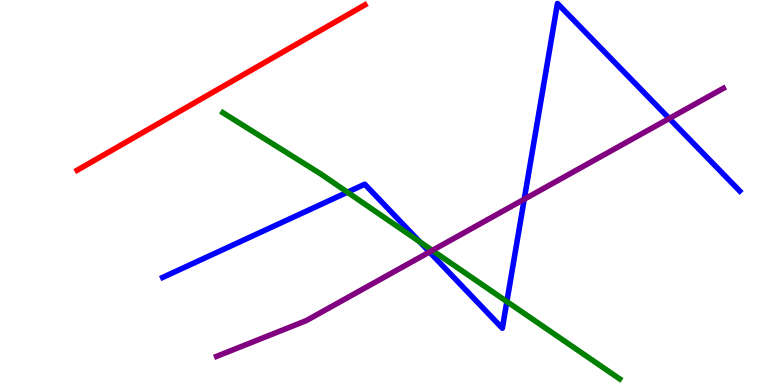[{'lines': ['blue', 'red'], 'intersections': []}, {'lines': ['green', 'red'], 'intersections': []}, {'lines': ['purple', 'red'], 'intersections': []}, {'lines': ['blue', 'green'], 'intersections': [{'x': 4.48, 'y': 5.01}, {'x': 5.42, 'y': 3.72}, {'x': 6.54, 'y': 2.17}]}, {'lines': ['blue', 'purple'], 'intersections': [{'x': 5.54, 'y': 3.45}, {'x': 6.76, 'y': 4.83}, {'x': 8.64, 'y': 6.92}]}, {'lines': ['green', 'purple'], 'intersections': [{'x': 5.58, 'y': 3.5}]}]